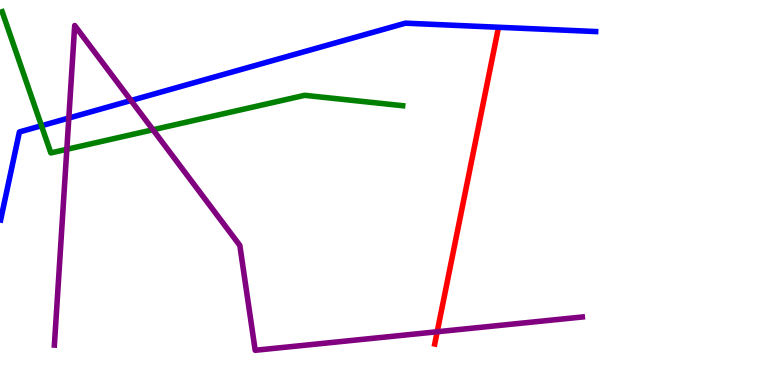[{'lines': ['blue', 'red'], 'intersections': []}, {'lines': ['green', 'red'], 'intersections': []}, {'lines': ['purple', 'red'], 'intersections': [{'x': 5.64, 'y': 1.38}]}, {'lines': ['blue', 'green'], 'intersections': [{'x': 0.535, 'y': 6.73}]}, {'lines': ['blue', 'purple'], 'intersections': [{'x': 0.888, 'y': 6.93}, {'x': 1.69, 'y': 7.39}]}, {'lines': ['green', 'purple'], 'intersections': [{'x': 0.862, 'y': 6.12}, {'x': 1.97, 'y': 6.63}]}]